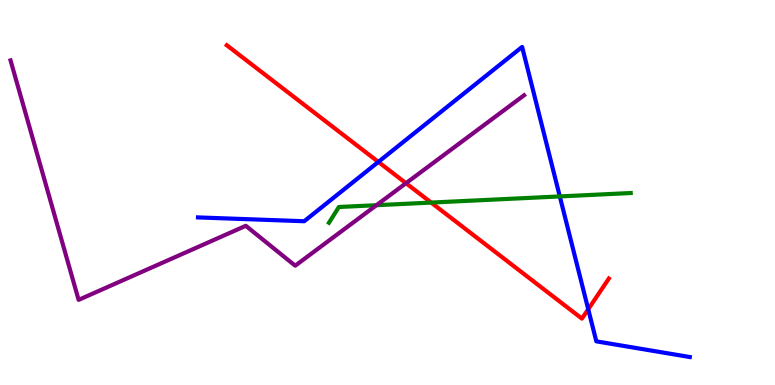[{'lines': ['blue', 'red'], 'intersections': [{'x': 4.88, 'y': 5.79}, {'x': 7.59, 'y': 1.97}]}, {'lines': ['green', 'red'], 'intersections': [{'x': 5.56, 'y': 4.74}]}, {'lines': ['purple', 'red'], 'intersections': [{'x': 5.24, 'y': 5.24}]}, {'lines': ['blue', 'green'], 'intersections': [{'x': 7.22, 'y': 4.9}]}, {'lines': ['blue', 'purple'], 'intersections': []}, {'lines': ['green', 'purple'], 'intersections': [{'x': 4.86, 'y': 4.67}]}]